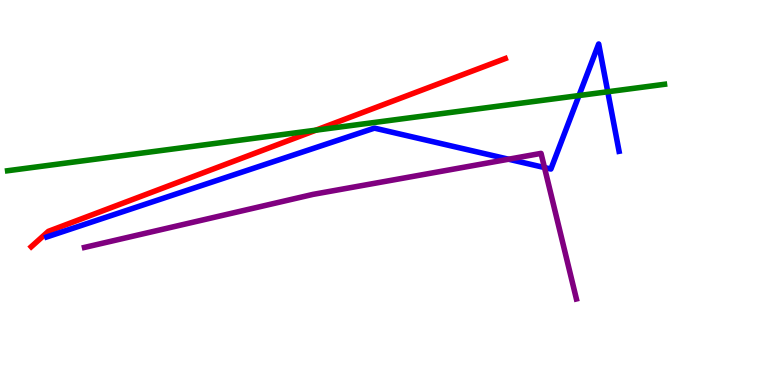[{'lines': ['blue', 'red'], 'intersections': []}, {'lines': ['green', 'red'], 'intersections': [{'x': 4.08, 'y': 6.62}]}, {'lines': ['purple', 'red'], 'intersections': []}, {'lines': ['blue', 'green'], 'intersections': [{'x': 7.47, 'y': 7.52}, {'x': 7.84, 'y': 7.62}]}, {'lines': ['blue', 'purple'], 'intersections': [{'x': 6.56, 'y': 5.86}, {'x': 7.03, 'y': 5.65}]}, {'lines': ['green', 'purple'], 'intersections': []}]